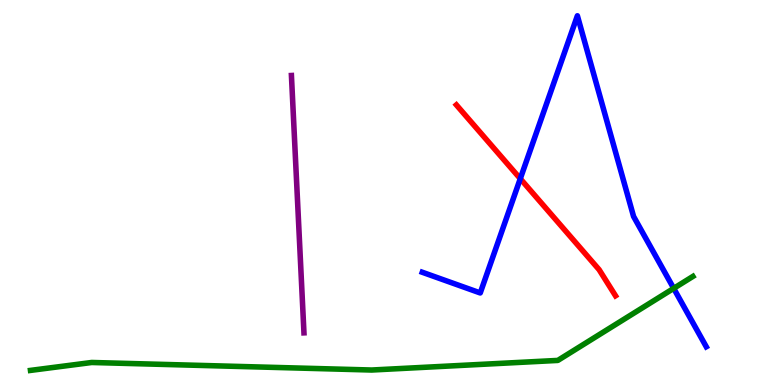[{'lines': ['blue', 'red'], 'intersections': [{'x': 6.71, 'y': 5.36}]}, {'lines': ['green', 'red'], 'intersections': []}, {'lines': ['purple', 'red'], 'intersections': []}, {'lines': ['blue', 'green'], 'intersections': [{'x': 8.69, 'y': 2.51}]}, {'lines': ['blue', 'purple'], 'intersections': []}, {'lines': ['green', 'purple'], 'intersections': []}]